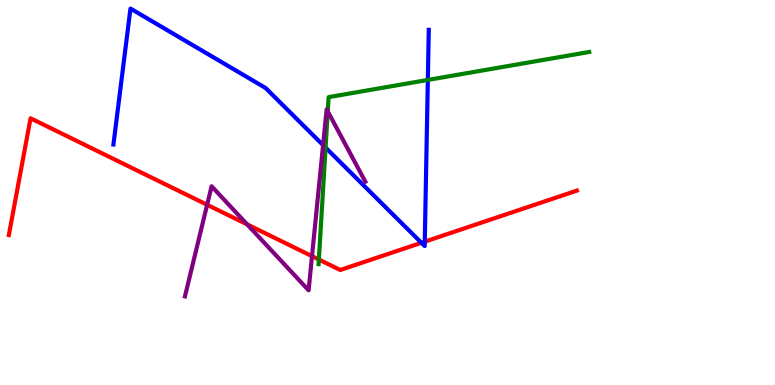[{'lines': ['blue', 'red'], 'intersections': [{'x': 5.44, 'y': 3.69}, {'x': 5.48, 'y': 3.72}]}, {'lines': ['green', 'red'], 'intersections': [{'x': 4.11, 'y': 3.26}]}, {'lines': ['purple', 'red'], 'intersections': [{'x': 2.67, 'y': 4.68}, {'x': 3.19, 'y': 4.17}, {'x': 4.03, 'y': 3.35}]}, {'lines': ['blue', 'green'], 'intersections': [{'x': 4.2, 'y': 6.17}, {'x': 5.52, 'y': 7.92}]}, {'lines': ['blue', 'purple'], 'intersections': [{'x': 4.17, 'y': 6.23}]}, {'lines': ['green', 'purple'], 'intersections': [{'x': 4.23, 'y': 7.11}]}]